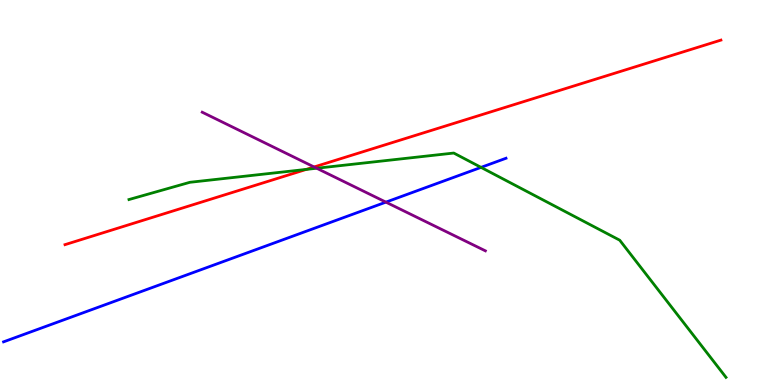[{'lines': ['blue', 'red'], 'intersections': []}, {'lines': ['green', 'red'], 'intersections': [{'x': 3.95, 'y': 5.6}]}, {'lines': ['purple', 'red'], 'intersections': [{'x': 4.05, 'y': 5.66}]}, {'lines': ['blue', 'green'], 'intersections': [{'x': 6.21, 'y': 5.65}]}, {'lines': ['blue', 'purple'], 'intersections': [{'x': 4.98, 'y': 4.75}]}, {'lines': ['green', 'purple'], 'intersections': [{'x': 4.09, 'y': 5.63}]}]